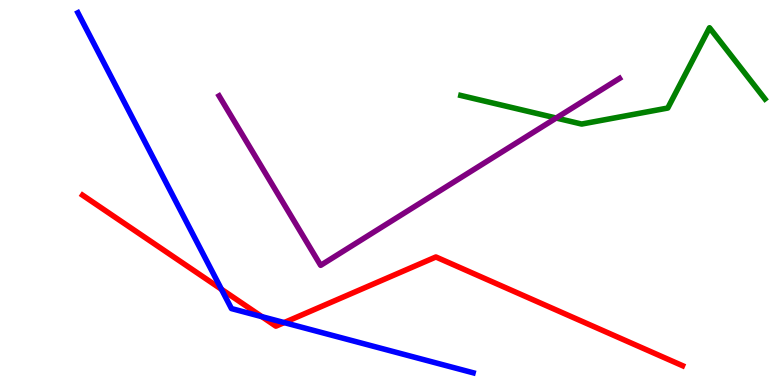[{'lines': ['blue', 'red'], 'intersections': [{'x': 2.86, 'y': 2.49}, {'x': 3.38, 'y': 1.78}, {'x': 3.67, 'y': 1.62}]}, {'lines': ['green', 'red'], 'intersections': []}, {'lines': ['purple', 'red'], 'intersections': []}, {'lines': ['blue', 'green'], 'intersections': []}, {'lines': ['blue', 'purple'], 'intersections': []}, {'lines': ['green', 'purple'], 'intersections': [{'x': 7.18, 'y': 6.93}]}]